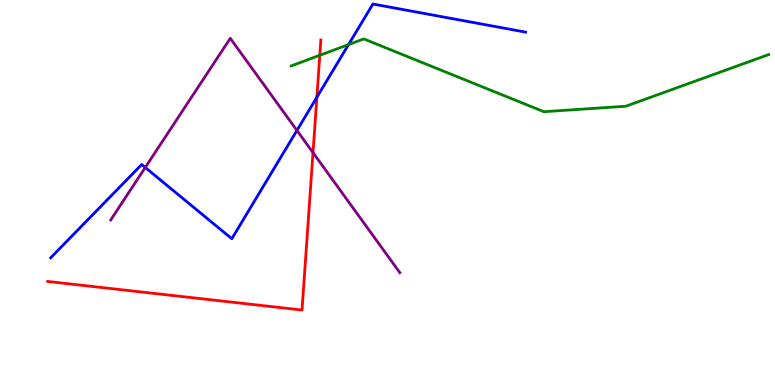[{'lines': ['blue', 'red'], 'intersections': [{'x': 4.09, 'y': 7.47}]}, {'lines': ['green', 'red'], 'intersections': [{'x': 4.13, 'y': 8.56}]}, {'lines': ['purple', 'red'], 'intersections': [{'x': 4.04, 'y': 6.04}]}, {'lines': ['blue', 'green'], 'intersections': [{'x': 4.5, 'y': 8.84}]}, {'lines': ['blue', 'purple'], 'intersections': [{'x': 1.87, 'y': 5.65}, {'x': 3.83, 'y': 6.61}]}, {'lines': ['green', 'purple'], 'intersections': []}]